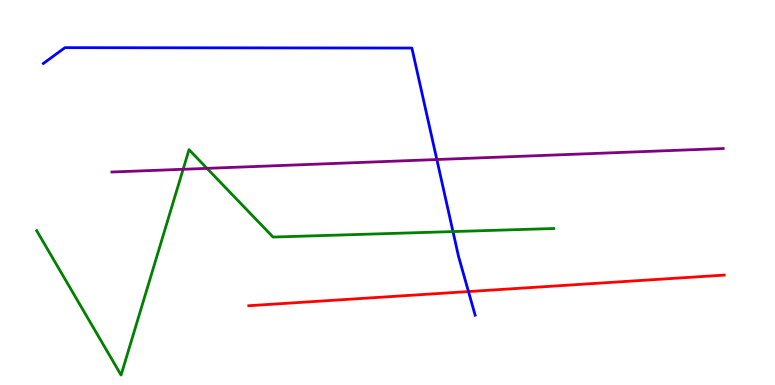[{'lines': ['blue', 'red'], 'intersections': [{'x': 6.04, 'y': 2.43}]}, {'lines': ['green', 'red'], 'intersections': []}, {'lines': ['purple', 'red'], 'intersections': []}, {'lines': ['blue', 'green'], 'intersections': [{'x': 5.84, 'y': 3.99}]}, {'lines': ['blue', 'purple'], 'intersections': [{'x': 5.64, 'y': 5.86}]}, {'lines': ['green', 'purple'], 'intersections': [{'x': 2.36, 'y': 5.6}, {'x': 2.67, 'y': 5.63}]}]